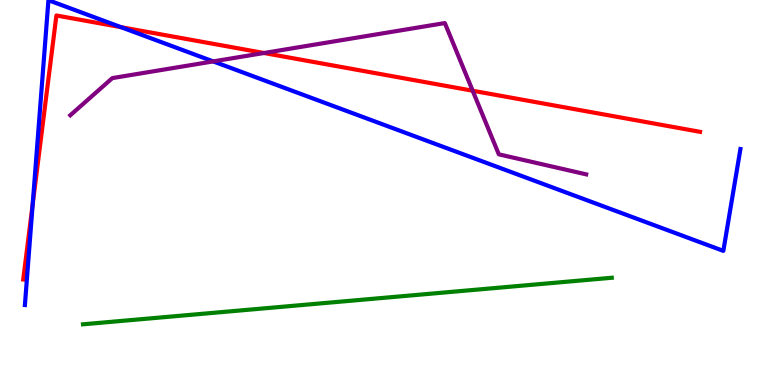[{'lines': ['blue', 'red'], 'intersections': [{'x': 0.422, 'y': 4.7}, {'x': 1.56, 'y': 9.29}]}, {'lines': ['green', 'red'], 'intersections': []}, {'lines': ['purple', 'red'], 'intersections': [{'x': 3.41, 'y': 8.62}, {'x': 6.1, 'y': 7.64}]}, {'lines': ['blue', 'green'], 'intersections': []}, {'lines': ['blue', 'purple'], 'intersections': [{'x': 2.75, 'y': 8.4}]}, {'lines': ['green', 'purple'], 'intersections': []}]